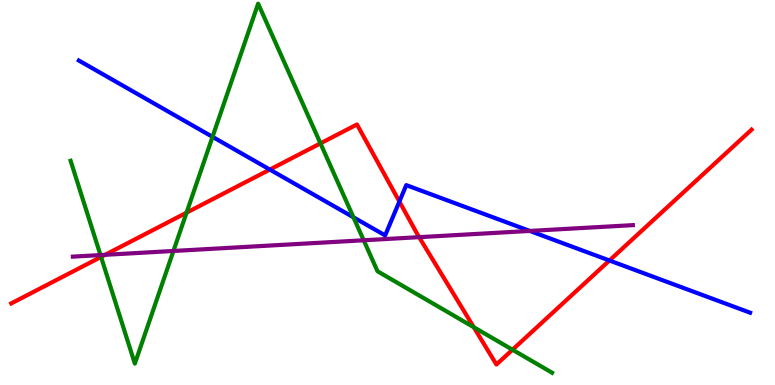[{'lines': ['blue', 'red'], 'intersections': [{'x': 3.48, 'y': 5.6}, {'x': 5.15, 'y': 4.77}, {'x': 7.86, 'y': 3.23}]}, {'lines': ['green', 'red'], 'intersections': [{'x': 1.3, 'y': 3.33}, {'x': 2.41, 'y': 4.48}, {'x': 4.13, 'y': 6.28}, {'x': 6.11, 'y': 1.5}, {'x': 6.61, 'y': 0.916}]}, {'lines': ['purple', 'red'], 'intersections': [{'x': 1.36, 'y': 3.38}, {'x': 5.41, 'y': 3.84}]}, {'lines': ['blue', 'green'], 'intersections': [{'x': 2.74, 'y': 6.45}, {'x': 4.56, 'y': 4.36}]}, {'lines': ['blue', 'purple'], 'intersections': [{'x': 6.84, 'y': 4.0}]}, {'lines': ['green', 'purple'], 'intersections': [{'x': 1.3, 'y': 3.37}, {'x': 2.24, 'y': 3.48}, {'x': 4.69, 'y': 3.76}]}]